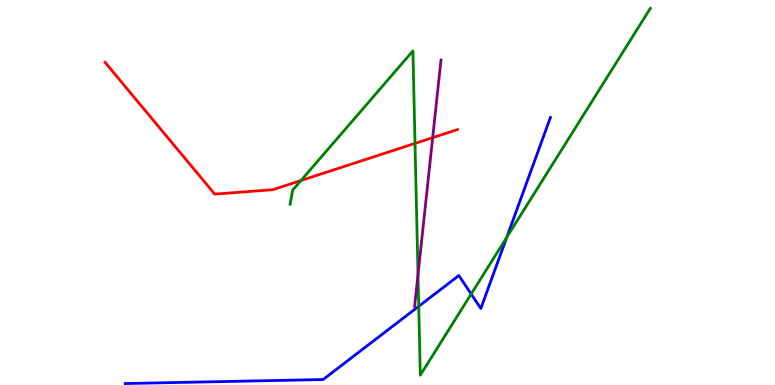[{'lines': ['blue', 'red'], 'intersections': []}, {'lines': ['green', 'red'], 'intersections': [{'x': 3.88, 'y': 5.31}, {'x': 5.36, 'y': 6.28}]}, {'lines': ['purple', 'red'], 'intersections': [{'x': 5.58, 'y': 6.42}]}, {'lines': ['blue', 'green'], 'intersections': [{'x': 5.4, 'y': 2.04}, {'x': 6.08, 'y': 2.36}, {'x': 6.54, 'y': 3.84}]}, {'lines': ['blue', 'purple'], 'intersections': []}, {'lines': ['green', 'purple'], 'intersections': [{'x': 5.39, 'y': 2.87}]}]